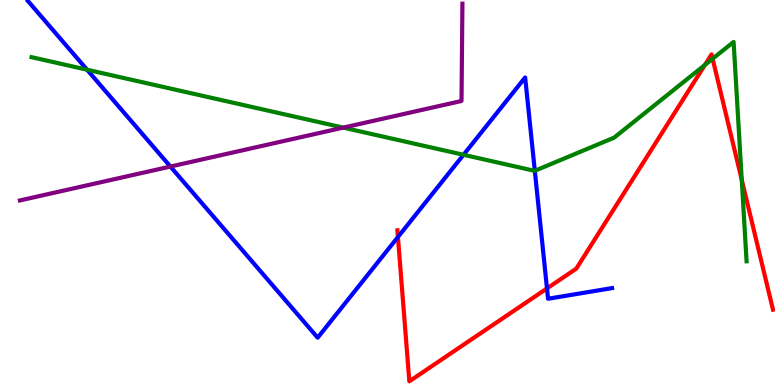[{'lines': ['blue', 'red'], 'intersections': [{'x': 5.13, 'y': 3.84}, {'x': 7.06, 'y': 2.51}]}, {'lines': ['green', 'red'], 'intersections': [{'x': 9.1, 'y': 8.31}, {'x': 9.2, 'y': 8.47}, {'x': 9.57, 'y': 5.33}]}, {'lines': ['purple', 'red'], 'intersections': []}, {'lines': ['blue', 'green'], 'intersections': [{'x': 1.12, 'y': 8.19}, {'x': 5.98, 'y': 5.98}, {'x': 6.9, 'y': 5.56}]}, {'lines': ['blue', 'purple'], 'intersections': [{'x': 2.2, 'y': 5.67}]}, {'lines': ['green', 'purple'], 'intersections': [{'x': 4.43, 'y': 6.69}]}]